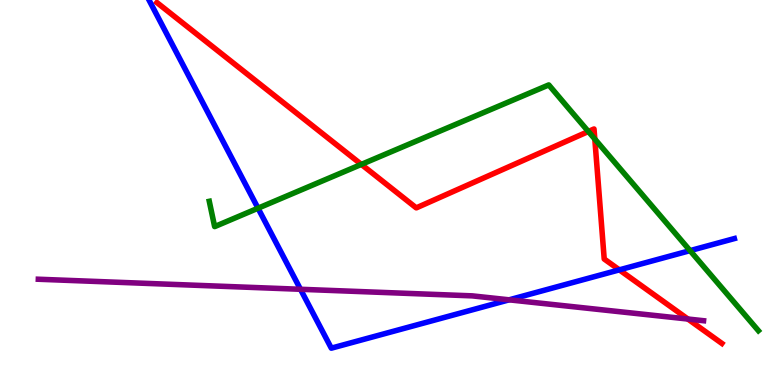[{'lines': ['blue', 'red'], 'intersections': [{'x': 7.99, 'y': 2.99}]}, {'lines': ['green', 'red'], 'intersections': [{'x': 4.66, 'y': 5.73}, {'x': 7.59, 'y': 6.58}, {'x': 7.67, 'y': 6.39}]}, {'lines': ['purple', 'red'], 'intersections': [{'x': 8.88, 'y': 1.71}]}, {'lines': ['blue', 'green'], 'intersections': [{'x': 3.33, 'y': 4.59}, {'x': 8.9, 'y': 3.49}]}, {'lines': ['blue', 'purple'], 'intersections': [{'x': 3.88, 'y': 2.49}, {'x': 6.57, 'y': 2.21}]}, {'lines': ['green', 'purple'], 'intersections': []}]